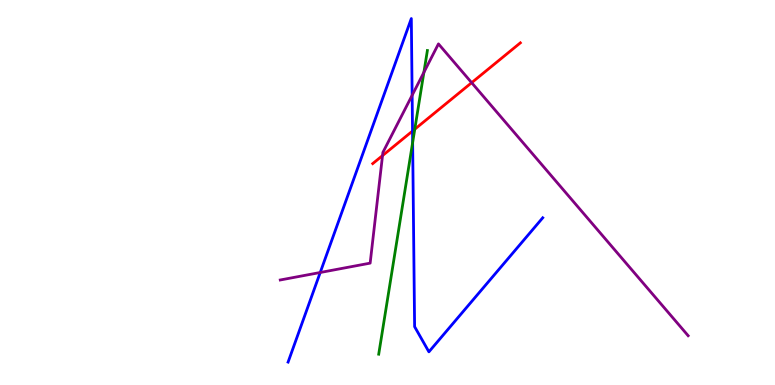[{'lines': ['blue', 'red'], 'intersections': [{'x': 5.32, 'y': 6.6}]}, {'lines': ['green', 'red'], 'intersections': [{'x': 5.35, 'y': 6.64}]}, {'lines': ['purple', 'red'], 'intersections': [{'x': 4.94, 'y': 5.96}, {'x': 6.09, 'y': 7.85}]}, {'lines': ['blue', 'green'], 'intersections': [{'x': 5.32, 'y': 6.3}]}, {'lines': ['blue', 'purple'], 'intersections': [{'x': 4.13, 'y': 2.92}, {'x': 5.32, 'y': 7.53}]}, {'lines': ['green', 'purple'], 'intersections': [{'x': 5.47, 'y': 8.12}]}]